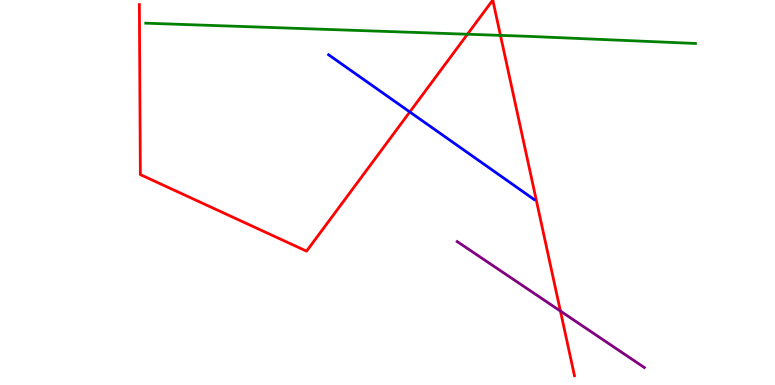[{'lines': ['blue', 'red'], 'intersections': [{'x': 5.29, 'y': 7.09}]}, {'lines': ['green', 'red'], 'intersections': [{'x': 6.03, 'y': 9.11}, {'x': 6.46, 'y': 9.08}]}, {'lines': ['purple', 'red'], 'intersections': [{'x': 7.23, 'y': 1.92}]}, {'lines': ['blue', 'green'], 'intersections': []}, {'lines': ['blue', 'purple'], 'intersections': []}, {'lines': ['green', 'purple'], 'intersections': []}]